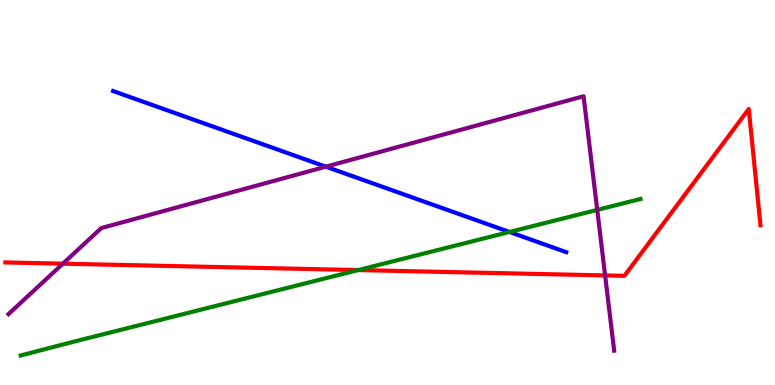[{'lines': ['blue', 'red'], 'intersections': []}, {'lines': ['green', 'red'], 'intersections': [{'x': 4.62, 'y': 2.99}]}, {'lines': ['purple', 'red'], 'intersections': [{'x': 0.812, 'y': 3.15}, {'x': 7.81, 'y': 2.85}]}, {'lines': ['blue', 'green'], 'intersections': [{'x': 6.57, 'y': 3.97}]}, {'lines': ['blue', 'purple'], 'intersections': [{'x': 4.2, 'y': 5.67}]}, {'lines': ['green', 'purple'], 'intersections': [{'x': 7.71, 'y': 4.55}]}]